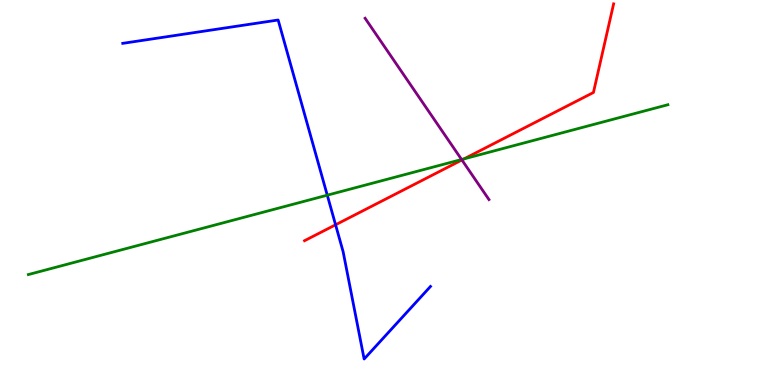[{'lines': ['blue', 'red'], 'intersections': [{'x': 4.33, 'y': 4.16}]}, {'lines': ['green', 'red'], 'intersections': [{'x': 5.99, 'y': 5.87}]}, {'lines': ['purple', 'red'], 'intersections': [{'x': 5.96, 'y': 5.84}]}, {'lines': ['blue', 'green'], 'intersections': [{'x': 4.22, 'y': 4.93}]}, {'lines': ['blue', 'purple'], 'intersections': []}, {'lines': ['green', 'purple'], 'intersections': [{'x': 5.96, 'y': 5.86}]}]